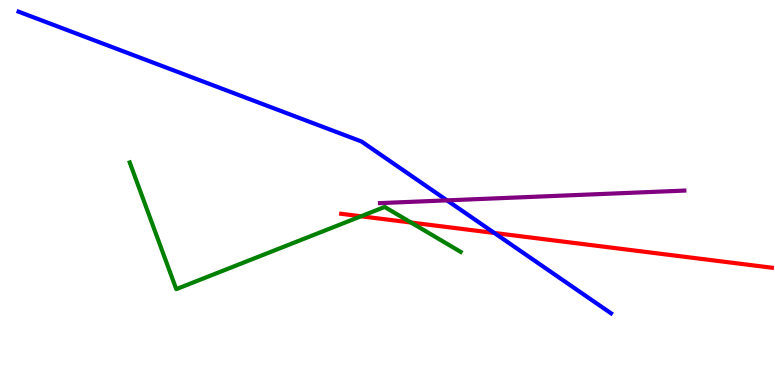[{'lines': ['blue', 'red'], 'intersections': [{'x': 6.38, 'y': 3.95}]}, {'lines': ['green', 'red'], 'intersections': [{'x': 4.66, 'y': 4.38}, {'x': 5.3, 'y': 4.22}]}, {'lines': ['purple', 'red'], 'intersections': []}, {'lines': ['blue', 'green'], 'intersections': []}, {'lines': ['blue', 'purple'], 'intersections': [{'x': 5.77, 'y': 4.8}]}, {'lines': ['green', 'purple'], 'intersections': []}]